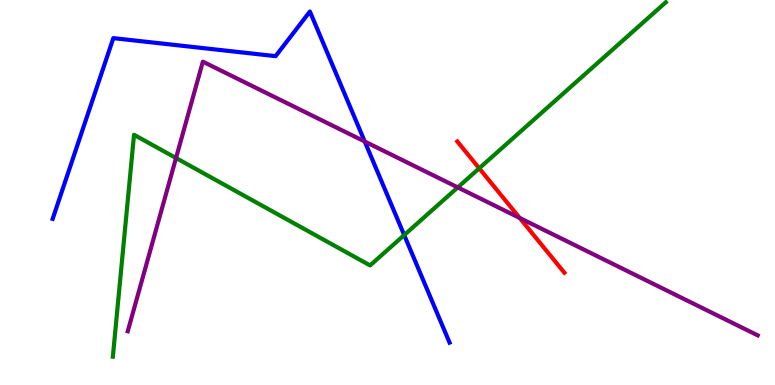[{'lines': ['blue', 'red'], 'intersections': []}, {'lines': ['green', 'red'], 'intersections': [{'x': 6.18, 'y': 5.63}]}, {'lines': ['purple', 'red'], 'intersections': [{'x': 6.71, 'y': 4.34}]}, {'lines': ['blue', 'green'], 'intersections': [{'x': 5.22, 'y': 3.89}]}, {'lines': ['blue', 'purple'], 'intersections': [{'x': 4.71, 'y': 6.32}]}, {'lines': ['green', 'purple'], 'intersections': [{'x': 2.27, 'y': 5.9}, {'x': 5.91, 'y': 5.13}]}]